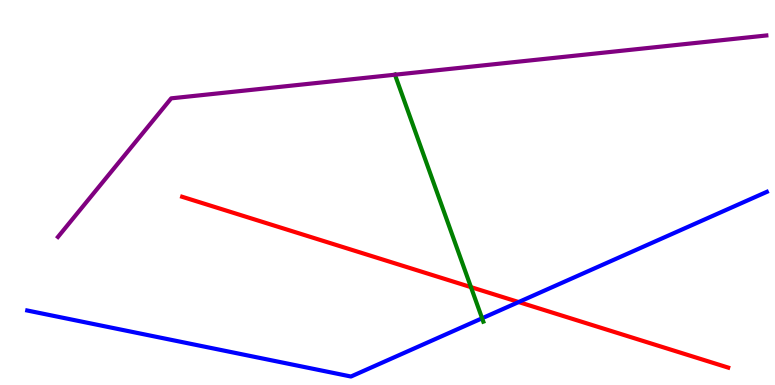[{'lines': ['blue', 'red'], 'intersections': [{'x': 6.69, 'y': 2.15}]}, {'lines': ['green', 'red'], 'intersections': [{'x': 6.08, 'y': 2.54}]}, {'lines': ['purple', 'red'], 'intersections': []}, {'lines': ['blue', 'green'], 'intersections': [{'x': 6.22, 'y': 1.73}]}, {'lines': ['blue', 'purple'], 'intersections': []}, {'lines': ['green', 'purple'], 'intersections': [{'x': 5.1, 'y': 8.06}]}]